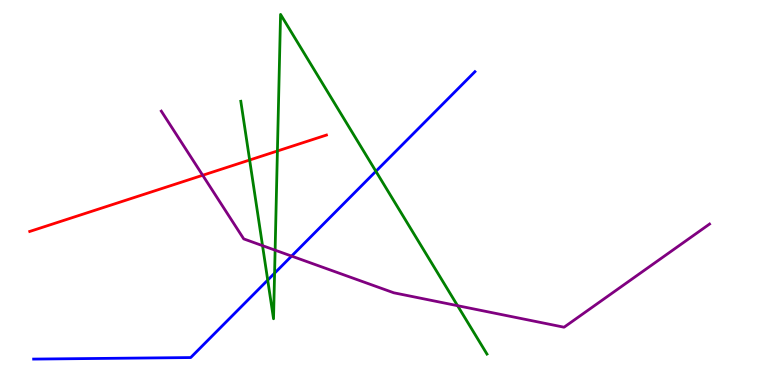[{'lines': ['blue', 'red'], 'intersections': []}, {'lines': ['green', 'red'], 'intersections': [{'x': 3.22, 'y': 5.84}, {'x': 3.58, 'y': 6.08}]}, {'lines': ['purple', 'red'], 'intersections': [{'x': 2.62, 'y': 5.45}]}, {'lines': ['blue', 'green'], 'intersections': [{'x': 3.45, 'y': 2.72}, {'x': 3.54, 'y': 2.9}, {'x': 4.85, 'y': 5.55}]}, {'lines': ['blue', 'purple'], 'intersections': [{'x': 3.76, 'y': 3.35}]}, {'lines': ['green', 'purple'], 'intersections': [{'x': 3.39, 'y': 3.62}, {'x': 3.55, 'y': 3.5}, {'x': 5.9, 'y': 2.06}]}]